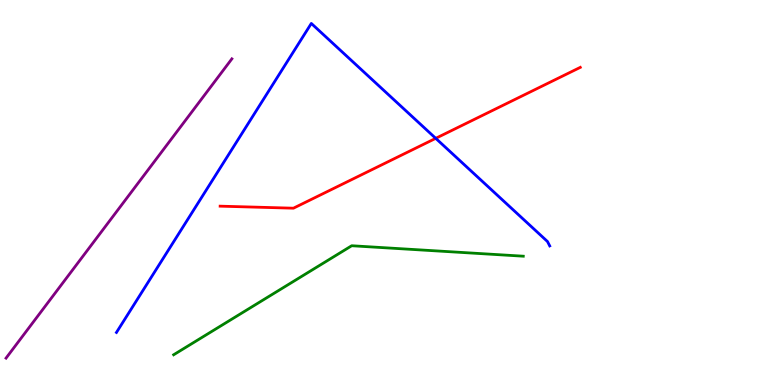[{'lines': ['blue', 'red'], 'intersections': [{'x': 5.62, 'y': 6.41}]}, {'lines': ['green', 'red'], 'intersections': []}, {'lines': ['purple', 'red'], 'intersections': []}, {'lines': ['blue', 'green'], 'intersections': []}, {'lines': ['blue', 'purple'], 'intersections': []}, {'lines': ['green', 'purple'], 'intersections': []}]